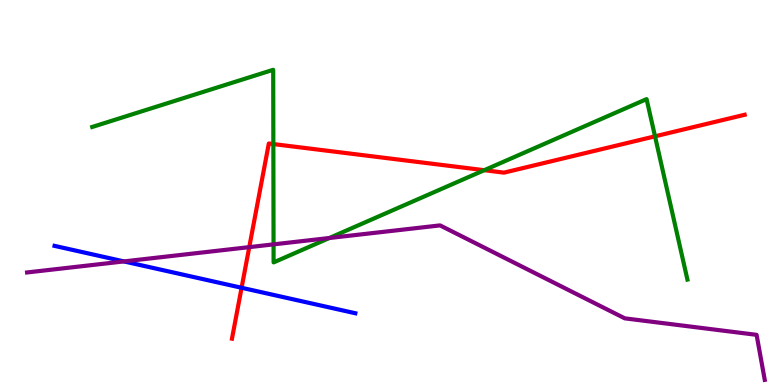[{'lines': ['blue', 'red'], 'intersections': [{'x': 3.12, 'y': 2.53}]}, {'lines': ['green', 'red'], 'intersections': [{'x': 3.53, 'y': 6.26}, {'x': 6.25, 'y': 5.58}, {'x': 8.45, 'y': 6.46}]}, {'lines': ['purple', 'red'], 'intersections': [{'x': 3.22, 'y': 3.58}]}, {'lines': ['blue', 'green'], 'intersections': []}, {'lines': ['blue', 'purple'], 'intersections': [{'x': 1.6, 'y': 3.21}]}, {'lines': ['green', 'purple'], 'intersections': [{'x': 3.53, 'y': 3.65}, {'x': 4.25, 'y': 3.82}]}]